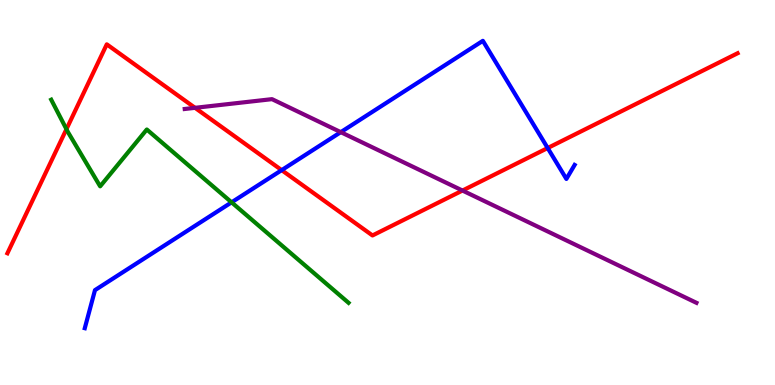[{'lines': ['blue', 'red'], 'intersections': [{'x': 3.63, 'y': 5.58}, {'x': 7.07, 'y': 6.16}]}, {'lines': ['green', 'red'], 'intersections': [{'x': 0.857, 'y': 6.65}]}, {'lines': ['purple', 'red'], 'intersections': [{'x': 2.52, 'y': 7.2}, {'x': 5.97, 'y': 5.05}]}, {'lines': ['blue', 'green'], 'intersections': [{'x': 2.99, 'y': 4.74}]}, {'lines': ['blue', 'purple'], 'intersections': [{'x': 4.4, 'y': 6.57}]}, {'lines': ['green', 'purple'], 'intersections': []}]